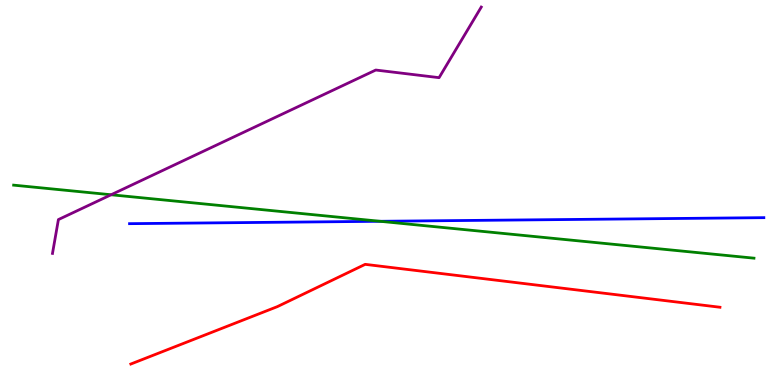[{'lines': ['blue', 'red'], 'intersections': []}, {'lines': ['green', 'red'], 'intersections': []}, {'lines': ['purple', 'red'], 'intersections': []}, {'lines': ['blue', 'green'], 'intersections': [{'x': 4.9, 'y': 4.25}]}, {'lines': ['blue', 'purple'], 'intersections': []}, {'lines': ['green', 'purple'], 'intersections': [{'x': 1.43, 'y': 4.94}]}]